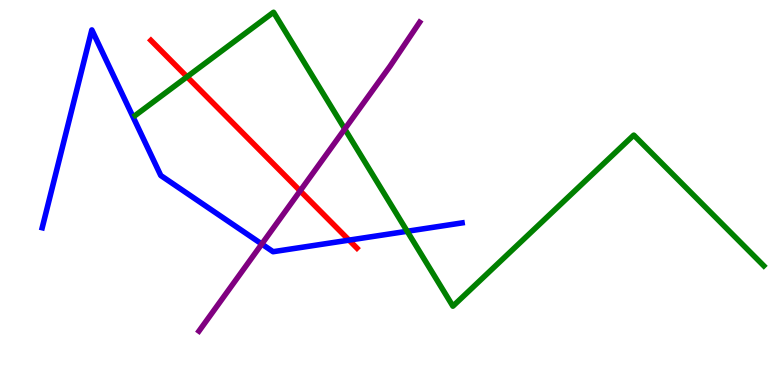[{'lines': ['blue', 'red'], 'intersections': [{'x': 4.5, 'y': 3.76}]}, {'lines': ['green', 'red'], 'intersections': [{'x': 2.41, 'y': 8.01}]}, {'lines': ['purple', 'red'], 'intersections': [{'x': 3.87, 'y': 5.04}]}, {'lines': ['blue', 'green'], 'intersections': [{'x': 5.25, 'y': 3.99}]}, {'lines': ['blue', 'purple'], 'intersections': [{'x': 3.38, 'y': 3.66}]}, {'lines': ['green', 'purple'], 'intersections': [{'x': 4.45, 'y': 6.65}]}]